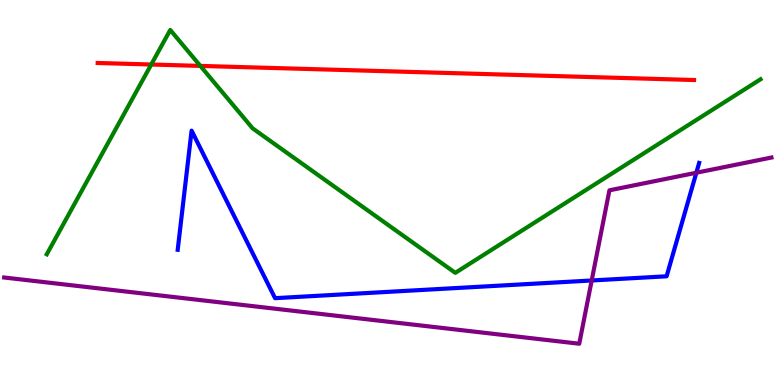[{'lines': ['blue', 'red'], 'intersections': []}, {'lines': ['green', 'red'], 'intersections': [{'x': 1.95, 'y': 8.32}, {'x': 2.58, 'y': 8.29}]}, {'lines': ['purple', 'red'], 'intersections': []}, {'lines': ['blue', 'green'], 'intersections': []}, {'lines': ['blue', 'purple'], 'intersections': [{'x': 7.63, 'y': 2.71}, {'x': 8.98, 'y': 5.51}]}, {'lines': ['green', 'purple'], 'intersections': []}]